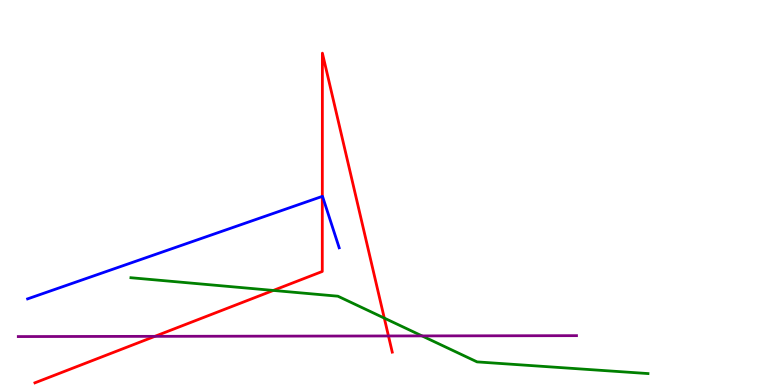[{'lines': ['blue', 'red'], 'intersections': [{'x': 4.16, 'y': 4.9}]}, {'lines': ['green', 'red'], 'intersections': [{'x': 3.53, 'y': 2.46}, {'x': 4.96, 'y': 1.74}]}, {'lines': ['purple', 'red'], 'intersections': [{'x': 2.0, 'y': 1.26}, {'x': 5.01, 'y': 1.27}]}, {'lines': ['blue', 'green'], 'intersections': []}, {'lines': ['blue', 'purple'], 'intersections': []}, {'lines': ['green', 'purple'], 'intersections': [{'x': 5.45, 'y': 1.28}]}]